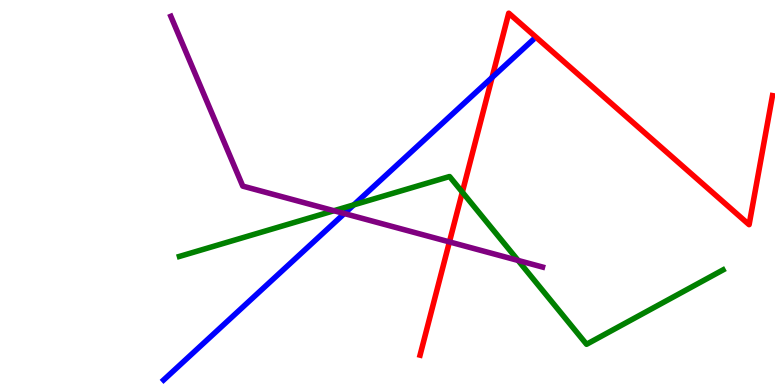[{'lines': ['blue', 'red'], 'intersections': [{'x': 6.35, 'y': 7.99}]}, {'lines': ['green', 'red'], 'intersections': [{'x': 5.97, 'y': 5.01}]}, {'lines': ['purple', 'red'], 'intersections': [{'x': 5.8, 'y': 3.72}]}, {'lines': ['blue', 'green'], 'intersections': [{'x': 4.56, 'y': 4.68}]}, {'lines': ['blue', 'purple'], 'intersections': [{'x': 4.44, 'y': 4.45}]}, {'lines': ['green', 'purple'], 'intersections': [{'x': 4.31, 'y': 4.53}, {'x': 6.69, 'y': 3.24}]}]